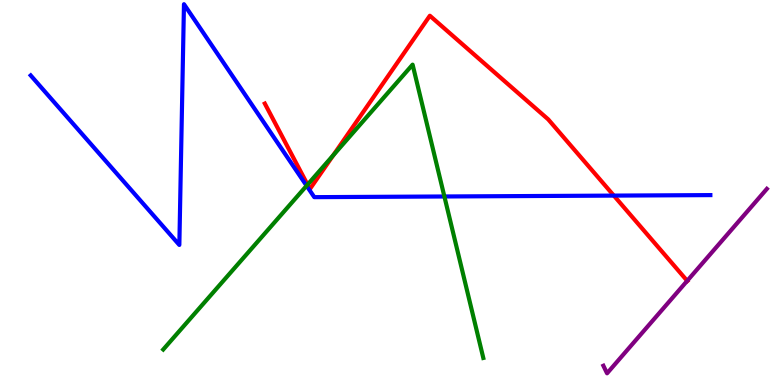[{'lines': ['blue', 'red'], 'intersections': [{'x': 7.92, 'y': 4.92}]}, {'lines': ['green', 'red'], 'intersections': [{'x': 3.97, 'y': 5.2}, {'x': 4.3, 'y': 5.97}]}, {'lines': ['purple', 'red'], 'intersections': [{'x': 8.87, 'y': 2.71}]}, {'lines': ['blue', 'green'], 'intersections': [{'x': 3.96, 'y': 5.18}, {'x': 5.73, 'y': 4.9}]}, {'lines': ['blue', 'purple'], 'intersections': []}, {'lines': ['green', 'purple'], 'intersections': []}]